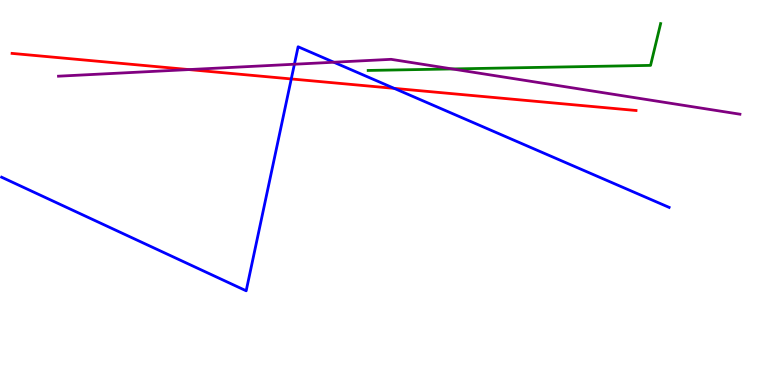[{'lines': ['blue', 'red'], 'intersections': [{'x': 3.76, 'y': 7.95}, {'x': 5.09, 'y': 7.7}]}, {'lines': ['green', 'red'], 'intersections': []}, {'lines': ['purple', 'red'], 'intersections': [{'x': 2.44, 'y': 8.19}]}, {'lines': ['blue', 'green'], 'intersections': []}, {'lines': ['blue', 'purple'], 'intersections': [{'x': 3.8, 'y': 8.33}, {'x': 4.31, 'y': 8.38}]}, {'lines': ['green', 'purple'], 'intersections': [{'x': 5.83, 'y': 8.21}]}]